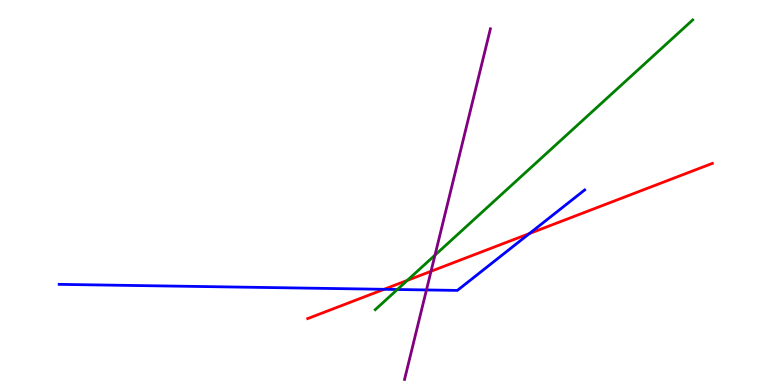[{'lines': ['blue', 'red'], 'intersections': [{'x': 4.96, 'y': 2.49}, {'x': 6.83, 'y': 3.93}]}, {'lines': ['green', 'red'], 'intersections': [{'x': 5.26, 'y': 2.72}]}, {'lines': ['purple', 'red'], 'intersections': [{'x': 5.56, 'y': 2.95}]}, {'lines': ['blue', 'green'], 'intersections': [{'x': 5.13, 'y': 2.48}]}, {'lines': ['blue', 'purple'], 'intersections': [{'x': 5.5, 'y': 2.47}]}, {'lines': ['green', 'purple'], 'intersections': [{'x': 5.61, 'y': 3.37}]}]